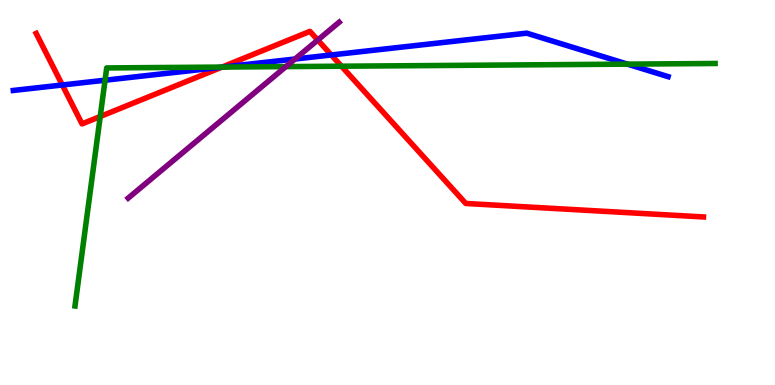[{'lines': ['blue', 'red'], 'intersections': [{'x': 0.804, 'y': 7.79}, {'x': 2.86, 'y': 8.25}, {'x': 4.27, 'y': 8.57}]}, {'lines': ['green', 'red'], 'intersections': [{'x': 1.29, 'y': 6.97}, {'x': 2.86, 'y': 8.26}, {'x': 4.41, 'y': 8.28}]}, {'lines': ['purple', 'red'], 'intersections': [{'x': 4.1, 'y': 8.96}]}, {'lines': ['blue', 'green'], 'intersections': [{'x': 1.36, 'y': 7.92}, {'x': 2.87, 'y': 8.26}, {'x': 8.1, 'y': 8.33}]}, {'lines': ['blue', 'purple'], 'intersections': [{'x': 3.81, 'y': 8.47}]}, {'lines': ['green', 'purple'], 'intersections': [{'x': 3.69, 'y': 8.27}]}]